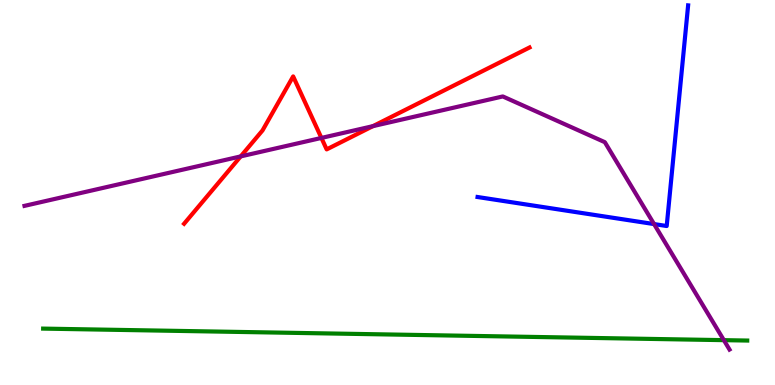[{'lines': ['blue', 'red'], 'intersections': []}, {'lines': ['green', 'red'], 'intersections': []}, {'lines': ['purple', 'red'], 'intersections': [{'x': 3.11, 'y': 5.94}, {'x': 4.15, 'y': 6.42}, {'x': 4.81, 'y': 6.72}]}, {'lines': ['blue', 'green'], 'intersections': []}, {'lines': ['blue', 'purple'], 'intersections': [{'x': 8.44, 'y': 4.18}]}, {'lines': ['green', 'purple'], 'intersections': [{'x': 9.34, 'y': 1.16}]}]